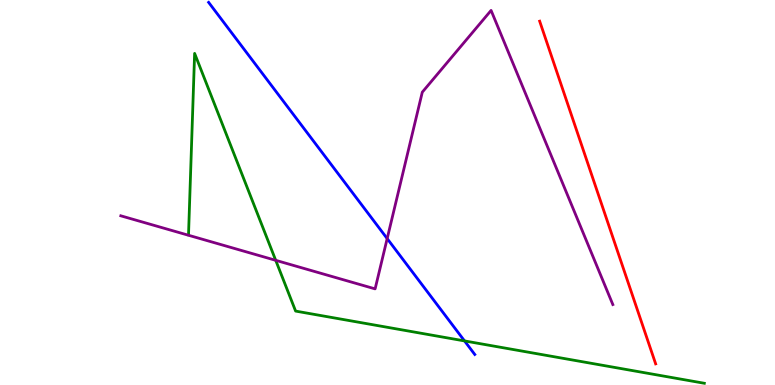[{'lines': ['blue', 'red'], 'intersections': []}, {'lines': ['green', 'red'], 'intersections': []}, {'lines': ['purple', 'red'], 'intersections': []}, {'lines': ['blue', 'green'], 'intersections': [{'x': 5.99, 'y': 1.14}]}, {'lines': ['blue', 'purple'], 'intersections': [{'x': 5.0, 'y': 3.8}]}, {'lines': ['green', 'purple'], 'intersections': [{'x': 3.56, 'y': 3.24}]}]